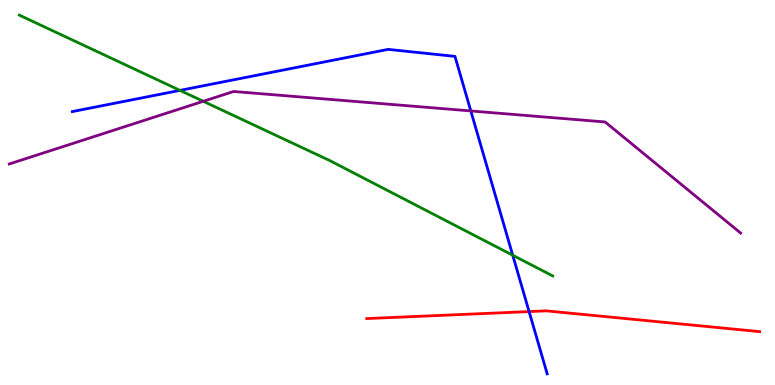[{'lines': ['blue', 'red'], 'intersections': [{'x': 6.83, 'y': 1.91}]}, {'lines': ['green', 'red'], 'intersections': []}, {'lines': ['purple', 'red'], 'intersections': []}, {'lines': ['blue', 'green'], 'intersections': [{'x': 2.32, 'y': 7.65}, {'x': 6.62, 'y': 3.37}]}, {'lines': ['blue', 'purple'], 'intersections': [{'x': 6.07, 'y': 7.12}]}, {'lines': ['green', 'purple'], 'intersections': [{'x': 2.62, 'y': 7.37}]}]